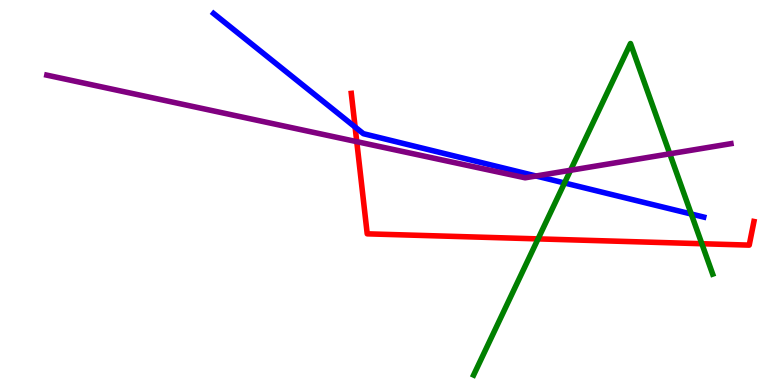[{'lines': ['blue', 'red'], 'intersections': [{'x': 4.58, 'y': 6.7}]}, {'lines': ['green', 'red'], 'intersections': [{'x': 6.94, 'y': 3.8}, {'x': 9.06, 'y': 3.67}]}, {'lines': ['purple', 'red'], 'intersections': [{'x': 4.6, 'y': 6.32}]}, {'lines': ['blue', 'green'], 'intersections': [{'x': 7.28, 'y': 5.25}, {'x': 8.92, 'y': 4.44}]}, {'lines': ['blue', 'purple'], 'intersections': [{'x': 6.92, 'y': 5.43}]}, {'lines': ['green', 'purple'], 'intersections': [{'x': 7.36, 'y': 5.58}, {'x': 8.64, 'y': 6.01}]}]